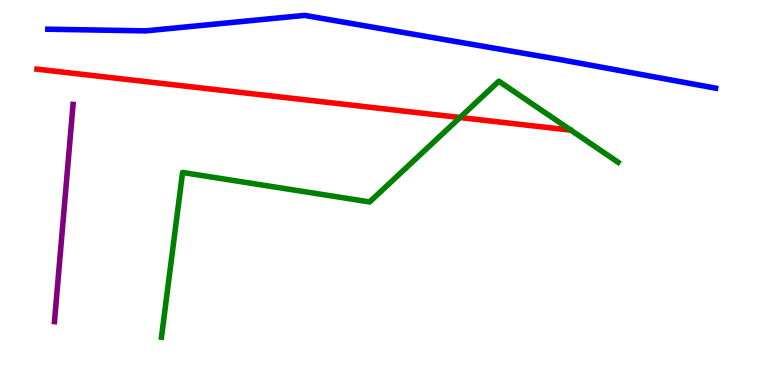[{'lines': ['blue', 'red'], 'intersections': []}, {'lines': ['green', 'red'], 'intersections': [{'x': 5.94, 'y': 6.95}]}, {'lines': ['purple', 'red'], 'intersections': []}, {'lines': ['blue', 'green'], 'intersections': []}, {'lines': ['blue', 'purple'], 'intersections': []}, {'lines': ['green', 'purple'], 'intersections': []}]